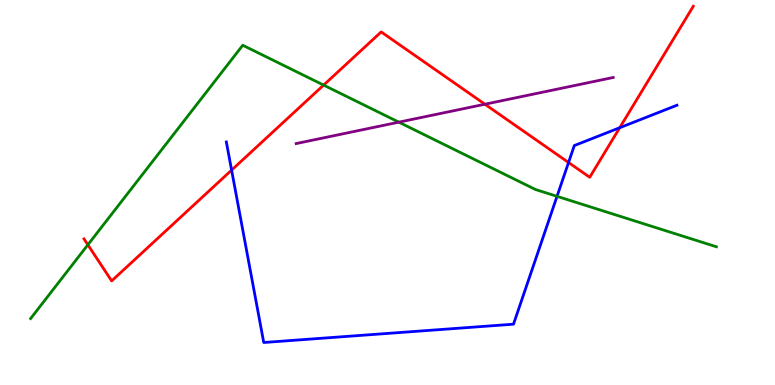[{'lines': ['blue', 'red'], 'intersections': [{'x': 2.99, 'y': 5.58}, {'x': 7.34, 'y': 5.78}, {'x': 8.0, 'y': 6.68}]}, {'lines': ['green', 'red'], 'intersections': [{'x': 1.13, 'y': 3.64}, {'x': 4.18, 'y': 7.79}]}, {'lines': ['purple', 'red'], 'intersections': [{'x': 6.26, 'y': 7.29}]}, {'lines': ['blue', 'green'], 'intersections': [{'x': 7.19, 'y': 4.9}]}, {'lines': ['blue', 'purple'], 'intersections': []}, {'lines': ['green', 'purple'], 'intersections': [{'x': 5.15, 'y': 6.83}]}]